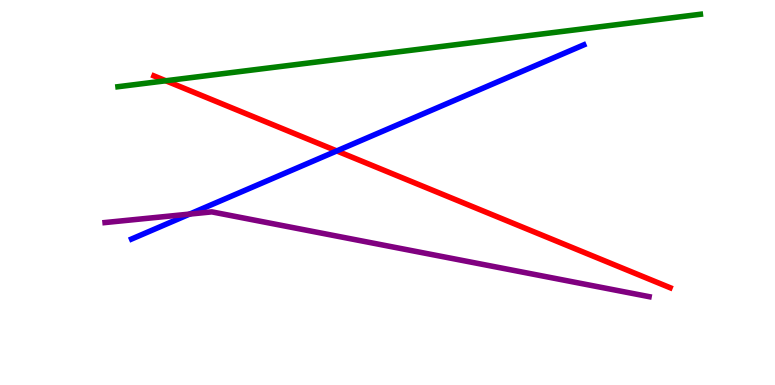[{'lines': ['blue', 'red'], 'intersections': [{'x': 4.35, 'y': 6.08}]}, {'lines': ['green', 'red'], 'intersections': [{'x': 2.14, 'y': 7.9}]}, {'lines': ['purple', 'red'], 'intersections': []}, {'lines': ['blue', 'green'], 'intersections': []}, {'lines': ['blue', 'purple'], 'intersections': [{'x': 2.45, 'y': 4.44}]}, {'lines': ['green', 'purple'], 'intersections': []}]